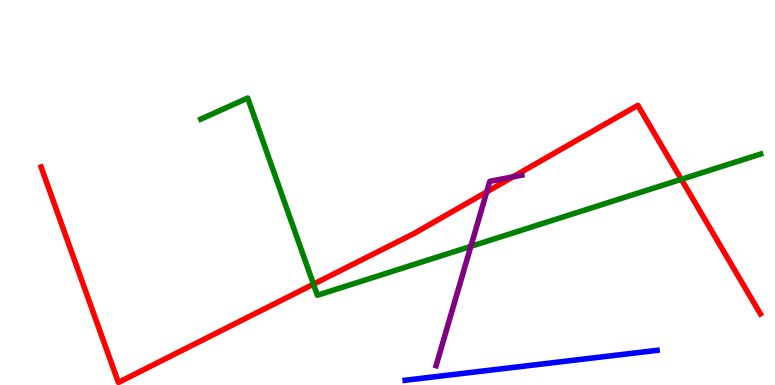[{'lines': ['blue', 'red'], 'intersections': []}, {'lines': ['green', 'red'], 'intersections': [{'x': 4.05, 'y': 2.62}, {'x': 8.79, 'y': 5.34}]}, {'lines': ['purple', 'red'], 'intersections': [{'x': 6.28, 'y': 5.02}, {'x': 6.62, 'y': 5.41}]}, {'lines': ['blue', 'green'], 'intersections': []}, {'lines': ['blue', 'purple'], 'intersections': []}, {'lines': ['green', 'purple'], 'intersections': [{'x': 6.08, 'y': 3.6}]}]